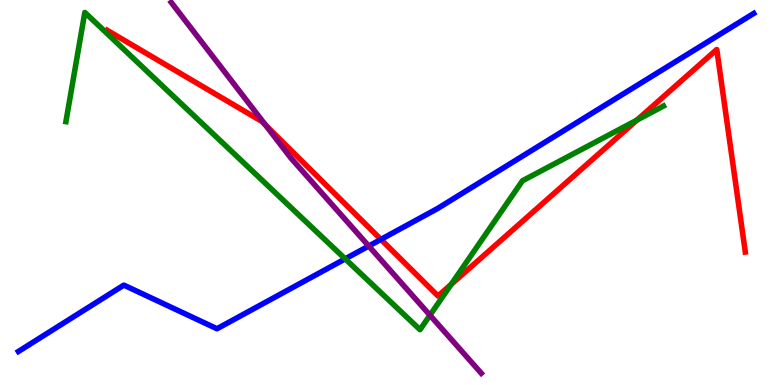[{'lines': ['blue', 'red'], 'intersections': [{'x': 4.91, 'y': 3.78}]}, {'lines': ['green', 'red'], 'intersections': [{'x': 5.82, 'y': 2.61}, {'x': 8.22, 'y': 6.88}]}, {'lines': ['purple', 'red'], 'intersections': [{'x': 3.43, 'y': 6.75}]}, {'lines': ['blue', 'green'], 'intersections': [{'x': 4.45, 'y': 3.28}]}, {'lines': ['blue', 'purple'], 'intersections': [{'x': 4.76, 'y': 3.61}]}, {'lines': ['green', 'purple'], 'intersections': [{'x': 5.55, 'y': 1.81}]}]